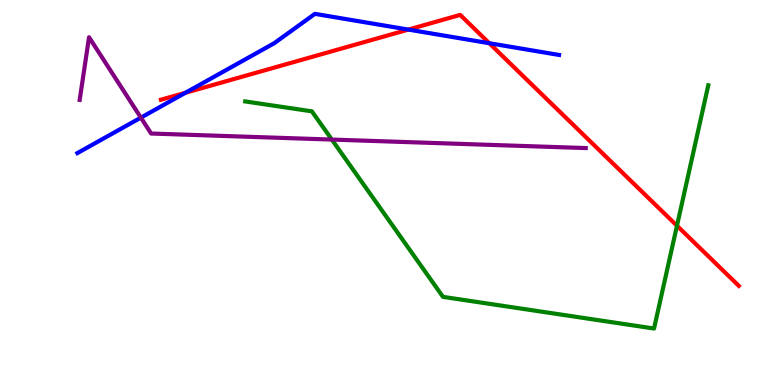[{'lines': ['blue', 'red'], 'intersections': [{'x': 2.39, 'y': 7.59}, {'x': 5.27, 'y': 9.23}, {'x': 6.31, 'y': 8.88}]}, {'lines': ['green', 'red'], 'intersections': [{'x': 8.74, 'y': 4.14}]}, {'lines': ['purple', 'red'], 'intersections': []}, {'lines': ['blue', 'green'], 'intersections': []}, {'lines': ['blue', 'purple'], 'intersections': [{'x': 1.82, 'y': 6.94}]}, {'lines': ['green', 'purple'], 'intersections': [{'x': 4.28, 'y': 6.37}]}]